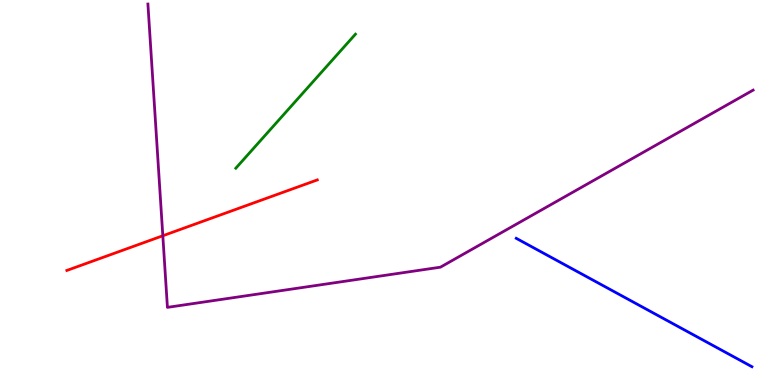[{'lines': ['blue', 'red'], 'intersections': []}, {'lines': ['green', 'red'], 'intersections': []}, {'lines': ['purple', 'red'], 'intersections': [{'x': 2.1, 'y': 3.88}]}, {'lines': ['blue', 'green'], 'intersections': []}, {'lines': ['blue', 'purple'], 'intersections': []}, {'lines': ['green', 'purple'], 'intersections': []}]